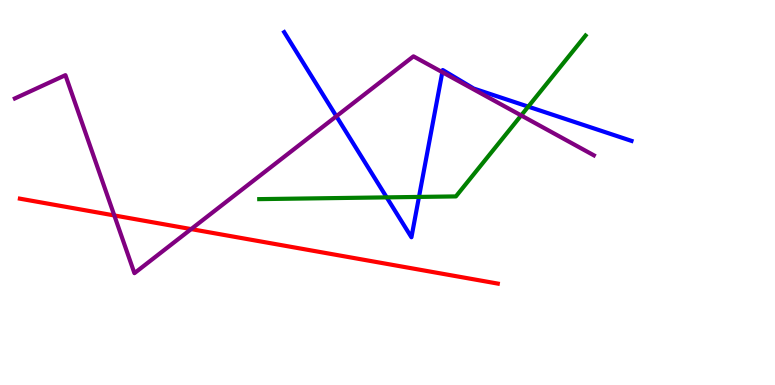[{'lines': ['blue', 'red'], 'intersections': []}, {'lines': ['green', 'red'], 'intersections': []}, {'lines': ['purple', 'red'], 'intersections': [{'x': 1.47, 'y': 4.4}, {'x': 2.47, 'y': 4.05}]}, {'lines': ['blue', 'green'], 'intersections': [{'x': 4.99, 'y': 4.87}, {'x': 5.41, 'y': 4.89}, {'x': 6.82, 'y': 7.23}]}, {'lines': ['blue', 'purple'], 'intersections': [{'x': 4.34, 'y': 6.98}, {'x': 5.71, 'y': 8.13}]}, {'lines': ['green', 'purple'], 'intersections': [{'x': 6.72, 'y': 7.0}]}]